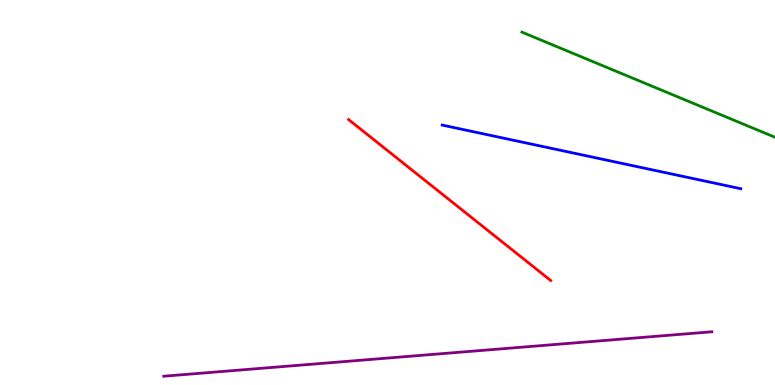[{'lines': ['blue', 'red'], 'intersections': []}, {'lines': ['green', 'red'], 'intersections': []}, {'lines': ['purple', 'red'], 'intersections': []}, {'lines': ['blue', 'green'], 'intersections': []}, {'lines': ['blue', 'purple'], 'intersections': []}, {'lines': ['green', 'purple'], 'intersections': []}]